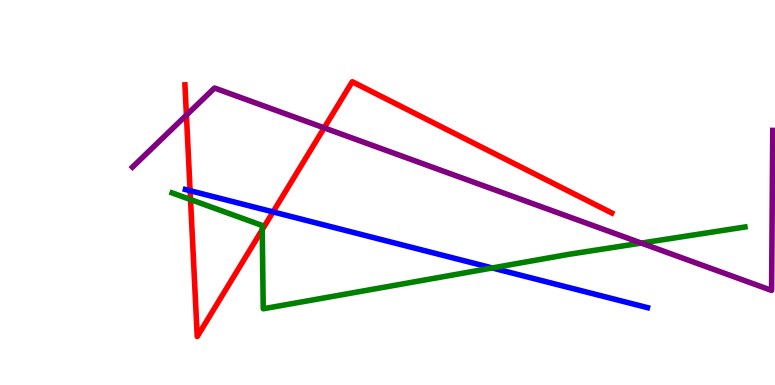[{'lines': ['blue', 'red'], 'intersections': [{'x': 2.45, 'y': 5.05}, {'x': 3.52, 'y': 4.5}]}, {'lines': ['green', 'red'], 'intersections': [{'x': 2.46, 'y': 4.82}, {'x': 3.38, 'y': 4.03}]}, {'lines': ['purple', 'red'], 'intersections': [{'x': 2.41, 'y': 7.01}, {'x': 4.18, 'y': 6.68}]}, {'lines': ['blue', 'green'], 'intersections': [{'x': 6.35, 'y': 3.04}]}, {'lines': ['blue', 'purple'], 'intersections': []}, {'lines': ['green', 'purple'], 'intersections': [{'x': 8.27, 'y': 3.69}]}]